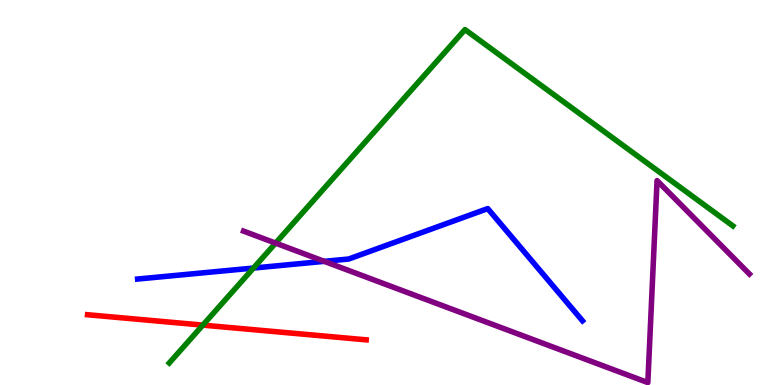[{'lines': ['blue', 'red'], 'intersections': []}, {'lines': ['green', 'red'], 'intersections': [{'x': 2.62, 'y': 1.56}]}, {'lines': ['purple', 'red'], 'intersections': []}, {'lines': ['blue', 'green'], 'intersections': [{'x': 3.27, 'y': 3.04}]}, {'lines': ['blue', 'purple'], 'intersections': [{'x': 4.18, 'y': 3.21}]}, {'lines': ['green', 'purple'], 'intersections': [{'x': 3.56, 'y': 3.69}]}]